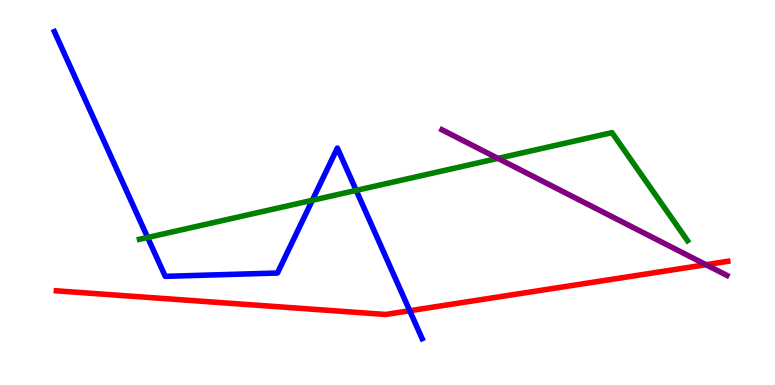[{'lines': ['blue', 'red'], 'intersections': [{'x': 5.29, 'y': 1.93}]}, {'lines': ['green', 'red'], 'intersections': []}, {'lines': ['purple', 'red'], 'intersections': [{'x': 9.11, 'y': 3.12}]}, {'lines': ['blue', 'green'], 'intersections': [{'x': 1.9, 'y': 3.83}, {'x': 4.03, 'y': 4.8}, {'x': 4.6, 'y': 5.06}]}, {'lines': ['blue', 'purple'], 'intersections': []}, {'lines': ['green', 'purple'], 'intersections': [{'x': 6.42, 'y': 5.89}]}]